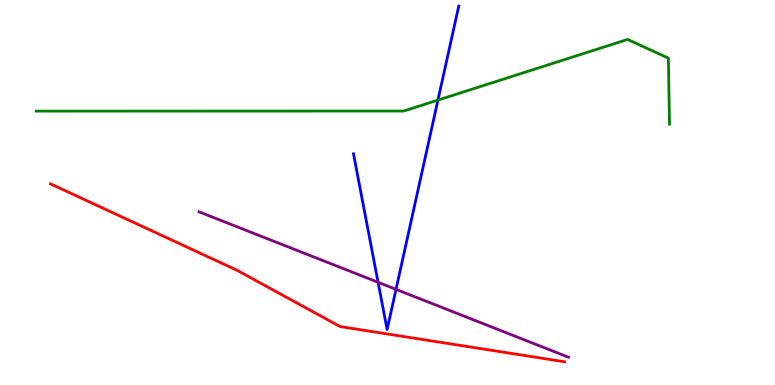[{'lines': ['blue', 'red'], 'intersections': []}, {'lines': ['green', 'red'], 'intersections': []}, {'lines': ['purple', 'red'], 'intersections': []}, {'lines': ['blue', 'green'], 'intersections': [{'x': 5.65, 'y': 7.4}]}, {'lines': ['blue', 'purple'], 'intersections': [{'x': 4.88, 'y': 2.67}, {'x': 5.11, 'y': 2.48}]}, {'lines': ['green', 'purple'], 'intersections': []}]